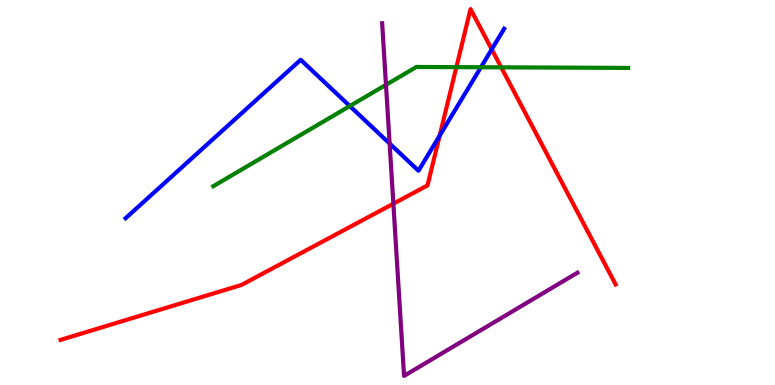[{'lines': ['blue', 'red'], 'intersections': [{'x': 5.67, 'y': 6.48}, {'x': 6.35, 'y': 8.72}]}, {'lines': ['green', 'red'], 'intersections': [{'x': 5.89, 'y': 8.26}, {'x': 6.47, 'y': 8.25}]}, {'lines': ['purple', 'red'], 'intersections': [{'x': 5.08, 'y': 4.71}]}, {'lines': ['blue', 'green'], 'intersections': [{'x': 4.51, 'y': 7.25}, {'x': 6.21, 'y': 8.25}]}, {'lines': ['blue', 'purple'], 'intersections': [{'x': 5.03, 'y': 6.27}]}, {'lines': ['green', 'purple'], 'intersections': [{'x': 4.98, 'y': 7.8}]}]